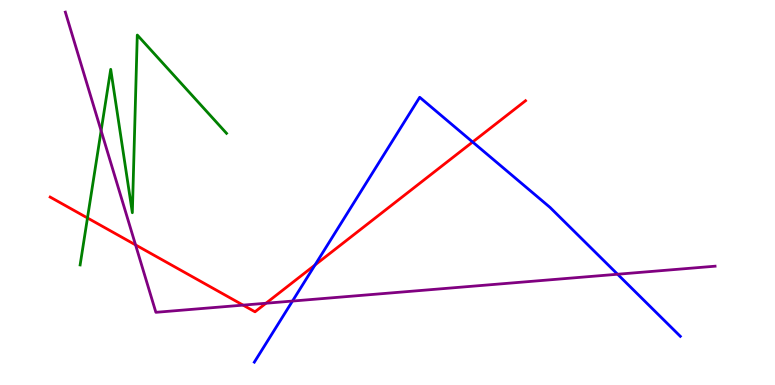[{'lines': ['blue', 'red'], 'intersections': [{'x': 4.06, 'y': 3.12}, {'x': 6.1, 'y': 6.31}]}, {'lines': ['green', 'red'], 'intersections': [{'x': 1.13, 'y': 4.34}]}, {'lines': ['purple', 'red'], 'intersections': [{'x': 1.75, 'y': 3.64}, {'x': 3.14, 'y': 2.07}, {'x': 3.43, 'y': 2.12}]}, {'lines': ['blue', 'green'], 'intersections': []}, {'lines': ['blue', 'purple'], 'intersections': [{'x': 3.77, 'y': 2.18}, {'x': 7.97, 'y': 2.88}]}, {'lines': ['green', 'purple'], 'intersections': [{'x': 1.3, 'y': 6.6}]}]